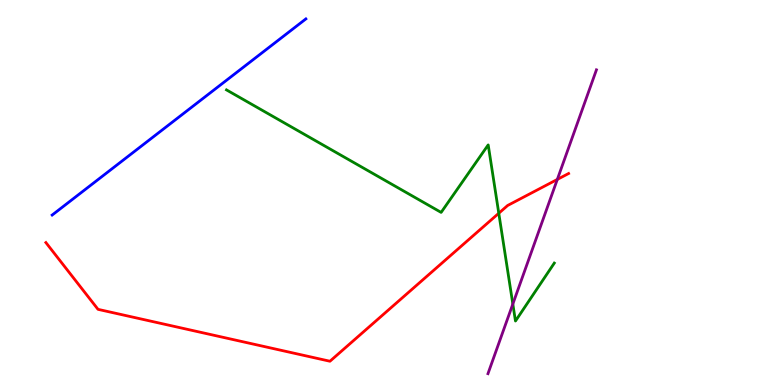[{'lines': ['blue', 'red'], 'intersections': []}, {'lines': ['green', 'red'], 'intersections': [{'x': 6.44, 'y': 4.46}]}, {'lines': ['purple', 'red'], 'intersections': [{'x': 7.19, 'y': 5.34}]}, {'lines': ['blue', 'green'], 'intersections': []}, {'lines': ['blue', 'purple'], 'intersections': []}, {'lines': ['green', 'purple'], 'intersections': [{'x': 6.62, 'y': 2.1}]}]